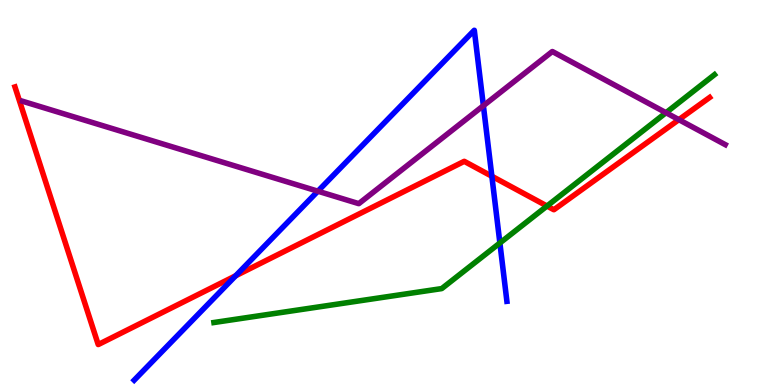[{'lines': ['blue', 'red'], 'intersections': [{'x': 3.04, 'y': 2.84}, {'x': 6.35, 'y': 5.42}]}, {'lines': ['green', 'red'], 'intersections': [{'x': 7.06, 'y': 4.65}]}, {'lines': ['purple', 'red'], 'intersections': [{'x': 8.76, 'y': 6.89}]}, {'lines': ['blue', 'green'], 'intersections': [{'x': 6.45, 'y': 3.69}]}, {'lines': ['blue', 'purple'], 'intersections': [{'x': 4.1, 'y': 5.03}, {'x': 6.24, 'y': 7.25}]}, {'lines': ['green', 'purple'], 'intersections': [{'x': 8.59, 'y': 7.07}]}]